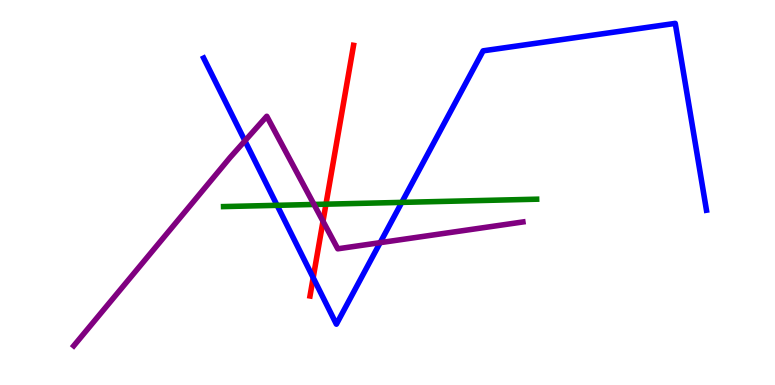[{'lines': ['blue', 'red'], 'intersections': [{'x': 4.04, 'y': 2.79}]}, {'lines': ['green', 'red'], 'intersections': [{'x': 4.21, 'y': 4.7}]}, {'lines': ['purple', 'red'], 'intersections': [{'x': 4.17, 'y': 4.25}]}, {'lines': ['blue', 'green'], 'intersections': [{'x': 3.58, 'y': 4.67}, {'x': 5.18, 'y': 4.74}]}, {'lines': ['blue', 'purple'], 'intersections': [{'x': 3.16, 'y': 6.34}, {'x': 4.91, 'y': 3.7}]}, {'lines': ['green', 'purple'], 'intersections': [{'x': 4.05, 'y': 4.69}]}]